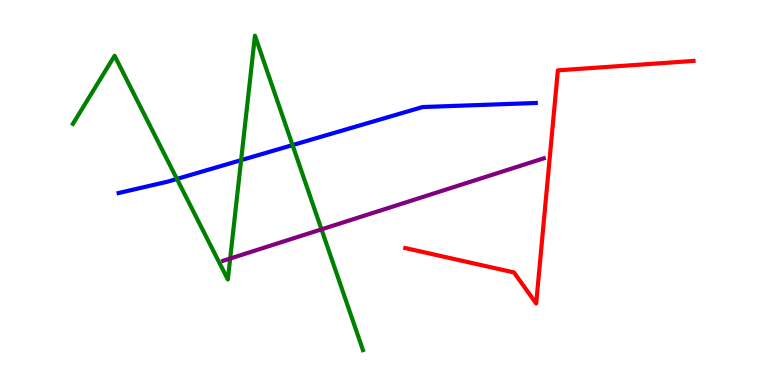[{'lines': ['blue', 'red'], 'intersections': []}, {'lines': ['green', 'red'], 'intersections': []}, {'lines': ['purple', 'red'], 'intersections': []}, {'lines': ['blue', 'green'], 'intersections': [{'x': 2.28, 'y': 5.35}, {'x': 3.11, 'y': 5.84}, {'x': 3.77, 'y': 6.23}]}, {'lines': ['blue', 'purple'], 'intersections': []}, {'lines': ['green', 'purple'], 'intersections': [{'x': 2.97, 'y': 3.28}, {'x': 4.15, 'y': 4.04}]}]